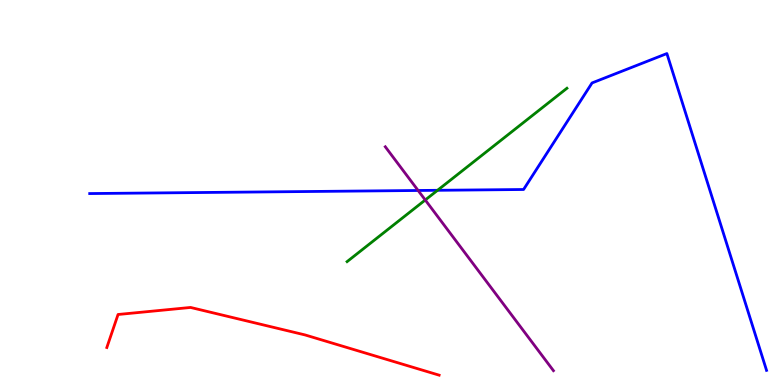[{'lines': ['blue', 'red'], 'intersections': []}, {'lines': ['green', 'red'], 'intersections': []}, {'lines': ['purple', 'red'], 'intersections': []}, {'lines': ['blue', 'green'], 'intersections': [{'x': 5.65, 'y': 5.06}]}, {'lines': ['blue', 'purple'], 'intersections': [{'x': 5.4, 'y': 5.05}]}, {'lines': ['green', 'purple'], 'intersections': [{'x': 5.49, 'y': 4.81}]}]